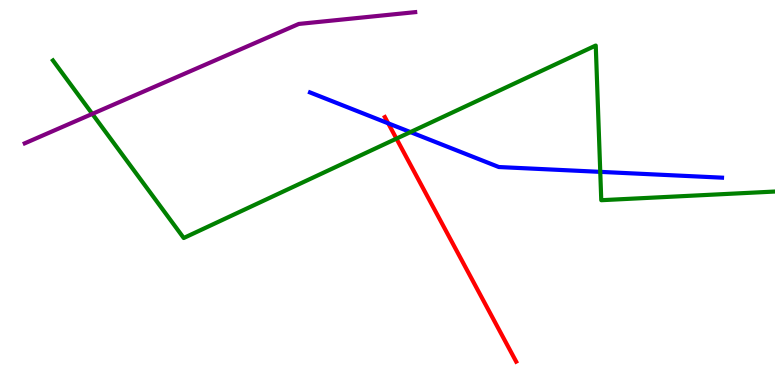[{'lines': ['blue', 'red'], 'intersections': [{'x': 5.01, 'y': 6.8}]}, {'lines': ['green', 'red'], 'intersections': [{'x': 5.12, 'y': 6.4}]}, {'lines': ['purple', 'red'], 'intersections': []}, {'lines': ['blue', 'green'], 'intersections': [{'x': 5.3, 'y': 6.57}, {'x': 7.75, 'y': 5.54}]}, {'lines': ['blue', 'purple'], 'intersections': []}, {'lines': ['green', 'purple'], 'intersections': [{'x': 1.19, 'y': 7.04}]}]